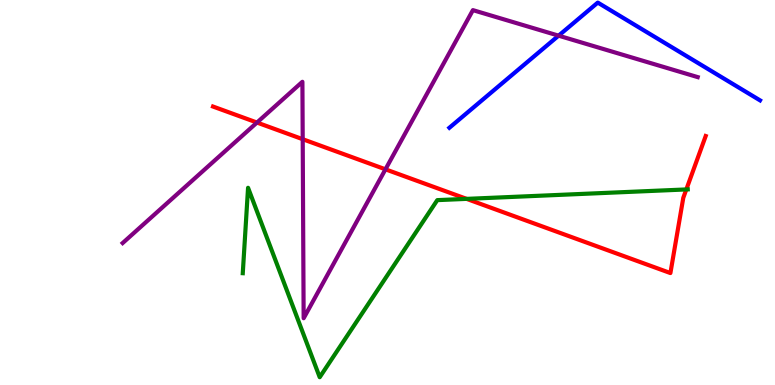[{'lines': ['blue', 'red'], 'intersections': []}, {'lines': ['green', 'red'], 'intersections': [{'x': 6.02, 'y': 4.83}, {'x': 8.86, 'y': 5.08}]}, {'lines': ['purple', 'red'], 'intersections': [{'x': 3.32, 'y': 6.82}, {'x': 3.91, 'y': 6.38}, {'x': 4.97, 'y': 5.6}]}, {'lines': ['blue', 'green'], 'intersections': []}, {'lines': ['blue', 'purple'], 'intersections': [{'x': 7.21, 'y': 9.07}]}, {'lines': ['green', 'purple'], 'intersections': []}]